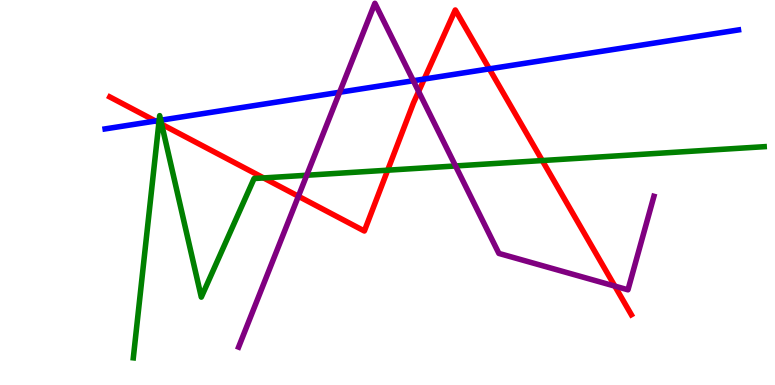[{'lines': ['blue', 'red'], 'intersections': [{'x': 2.01, 'y': 6.86}, {'x': 5.47, 'y': 7.95}, {'x': 6.31, 'y': 8.21}]}, {'lines': ['green', 'red'], 'intersections': [{'x': 2.05, 'y': 6.81}, {'x': 2.09, 'y': 6.77}, {'x': 3.4, 'y': 5.38}, {'x': 5.0, 'y': 5.58}, {'x': 7.0, 'y': 5.83}]}, {'lines': ['purple', 'red'], 'intersections': [{'x': 3.85, 'y': 4.9}, {'x': 5.4, 'y': 7.62}, {'x': 7.93, 'y': 2.57}]}, {'lines': ['blue', 'green'], 'intersections': [{'x': 2.05, 'y': 6.87}, {'x': 2.07, 'y': 6.88}]}, {'lines': ['blue', 'purple'], 'intersections': [{'x': 4.38, 'y': 7.6}, {'x': 5.33, 'y': 7.9}]}, {'lines': ['green', 'purple'], 'intersections': [{'x': 3.96, 'y': 5.45}, {'x': 5.88, 'y': 5.69}]}]